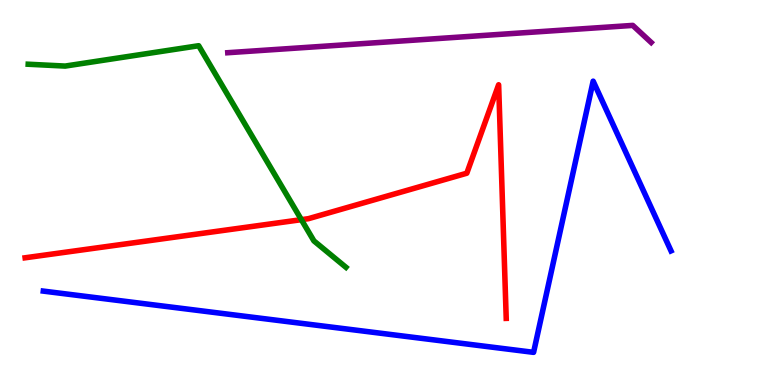[{'lines': ['blue', 'red'], 'intersections': []}, {'lines': ['green', 'red'], 'intersections': [{'x': 3.89, 'y': 4.29}]}, {'lines': ['purple', 'red'], 'intersections': []}, {'lines': ['blue', 'green'], 'intersections': []}, {'lines': ['blue', 'purple'], 'intersections': []}, {'lines': ['green', 'purple'], 'intersections': []}]